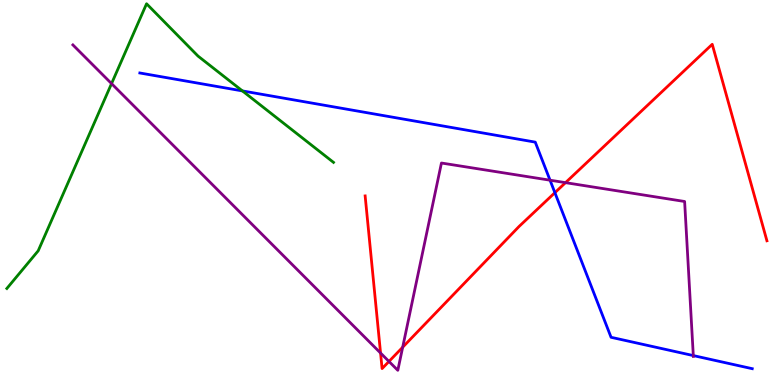[{'lines': ['blue', 'red'], 'intersections': [{'x': 7.16, 'y': 5.0}]}, {'lines': ['green', 'red'], 'intersections': []}, {'lines': ['purple', 'red'], 'intersections': [{'x': 4.91, 'y': 0.831}, {'x': 5.02, 'y': 0.612}, {'x': 5.2, 'y': 0.981}, {'x': 7.3, 'y': 5.26}]}, {'lines': ['blue', 'green'], 'intersections': [{'x': 3.13, 'y': 7.64}]}, {'lines': ['blue', 'purple'], 'intersections': [{'x': 7.1, 'y': 5.32}, {'x': 8.95, 'y': 0.764}]}, {'lines': ['green', 'purple'], 'intersections': [{'x': 1.44, 'y': 7.83}]}]